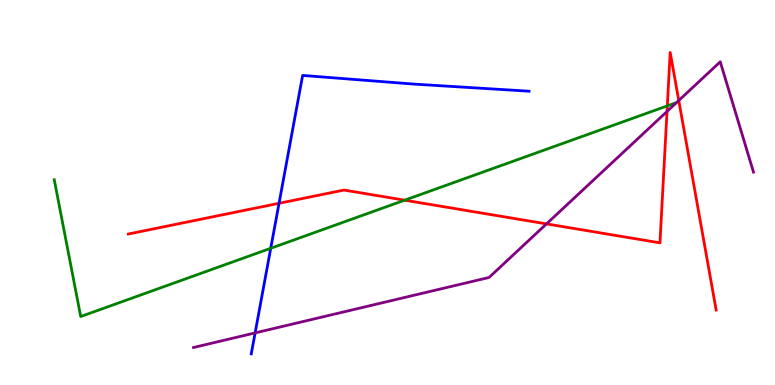[{'lines': ['blue', 'red'], 'intersections': [{'x': 3.6, 'y': 4.72}]}, {'lines': ['green', 'red'], 'intersections': [{'x': 5.22, 'y': 4.8}, {'x': 8.61, 'y': 7.25}]}, {'lines': ['purple', 'red'], 'intersections': [{'x': 7.05, 'y': 4.18}, {'x': 8.61, 'y': 7.1}, {'x': 8.76, 'y': 7.39}]}, {'lines': ['blue', 'green'], 'intersections': [{'x': 3.49, 'y': 3.55}]}, {'lines': ['blue', 'purple'], 'intersections': [{'x': 3.29, 'y': 1.35}]}, {'lines': ['green', 'purple'], 'intersections': []}]